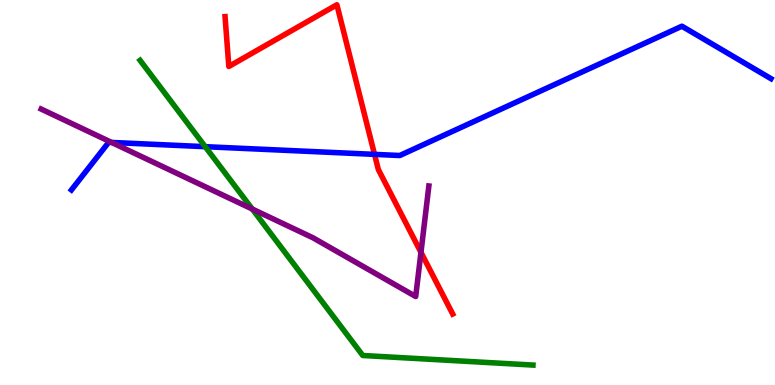[{'lines': ['blue', 'red'], 'intersections': [{'x': 4.83, 'y': 5.99}]}, {'lines': ['green', 'red'], 'intersections': []}, {'lines': ['purple', 'red'], 'intersections': [{'x': 5.43, 'y': 3.45}]}, {'lines': ['blue', 'green'], 'intersections': [{'x': 2.65, 'y': 6.19}]}, {'lines': ['blue', 'purple'], 'intersections': [{'x': 1.44, 'y': 6.3}]}, {'lines': ['green', 'purple'], 'intersections': [{'x': 3.26, 'y': 4.57}]}]